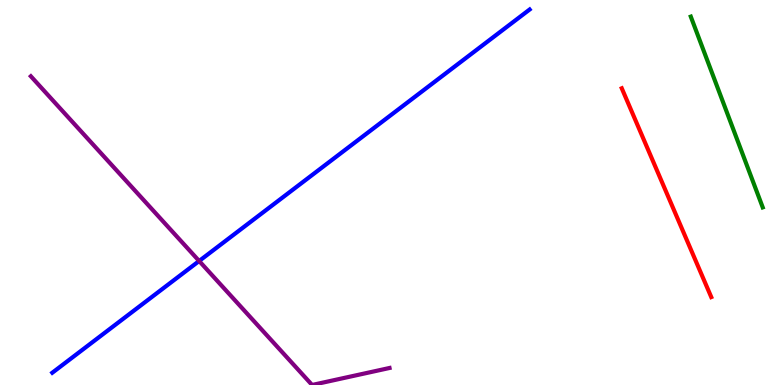[{'lines': ['blue', 'red'], 'intersections': []}, {'lines': ['green', 'red'], 'intersections': []}, {'lines': ['purple', 'red'], 'intersections': []}, {'lines': ['blue', 'green'], 'intersections': []}, {'lines': ['blue', 'purple'], 'intersections': [{'x': 2.57, 'y': 3.22}]}, {'lines': ['green', 'purple'], 'intersections': []}]